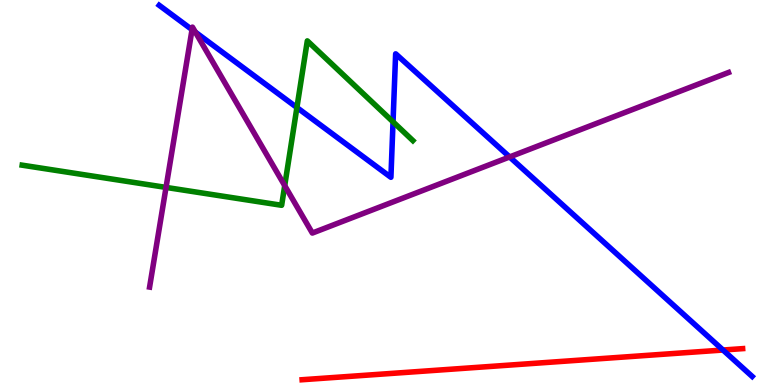[{'lines': ['blue', 'red'], 'intersections': [{'x': 9.33, 'y': 0.908}]}, {'lines': ['green', 'red'], 'intersections': []}, {'lines': ['purple', 'red'], 'intersections': []}, {'lines': ['blue', 'green'], 'intersections': [{'x': 3.83, 'y': 7.21}, {'x': 5.07, 'y': 6.84}]}, {'lines': ['blue', 'purple'], 'intersections': [{'x': 2.48, 'y': 9.23}, {'x': 2.52, 'y': 9.16}, {'x': 6.58, 'y': 5.92}]}, {'lines': ['green', 'purple'], 'intersections': [{'x': 2.14, 'y': 5.13}, {'x': 3.67, 'y': 5.18}]}]